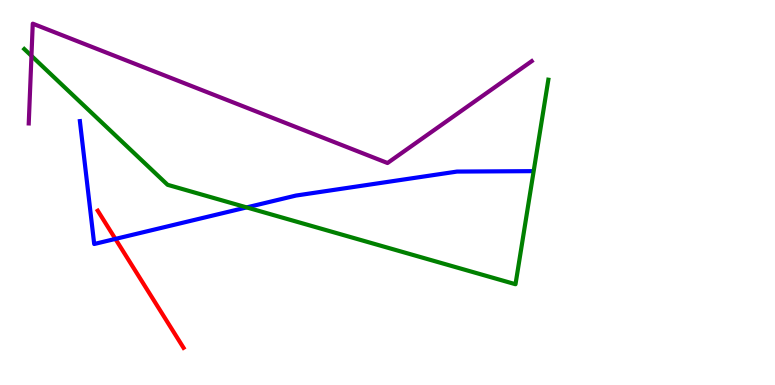[{'lines': ['blue', 'red'], 'intersections': [{'x': 1.49, 'y': 3.79}]}, {'lines': ['green', 'red'], 'intersections': []}, {'lines': ['purple', 'red'], 'intersections': []}, {'lines': ['blue', 'green'], 'intersections': [{'x': 3.18, 'y': 4.61}]}, {'lines': ['blue', 'purple'], 'intersections': []}, {'lines': ['green', 'purple'], 'intersections': [{'x': 0.406, 'y': 8.55}]}]